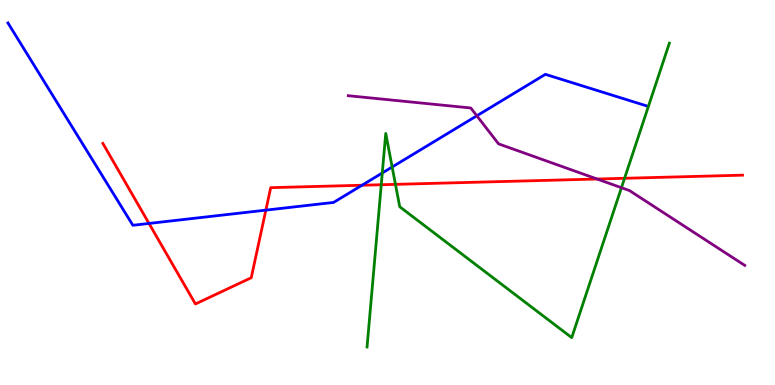[{'lines': ['blue', 'red'], 'intersections': [{'x': 1.92, 'y': 4.2}, {'x': 3.43, 'y': 4.54}, {'x': 4.67, 'y': 5.19}]}, {'lines': ['green', 'red'], 'intersections': [{'x': 4.92, 'y': 5.2}, {'x': 5.1, 'y': 5.21}, {'x': 8.06, 'y': 5.37}]}, {'lines': ['purple', 'red'], 'intersections': [{'x': 7.7, 'y': 5.35}]}, {'lines': ['blue', 'green'], 'intersections': [{'x': 4.93, 'y': 5.51}, {'x': 5.06, 'y': 5.66}]}, {'lines': ['blue', 'purple'], 'intersections': [{'x': 6.15, 'y': 6.99}]}, {'lines': ['green', 'purple'], 'intersections': [{'x': 8.02, 'y': 5.12}]}]